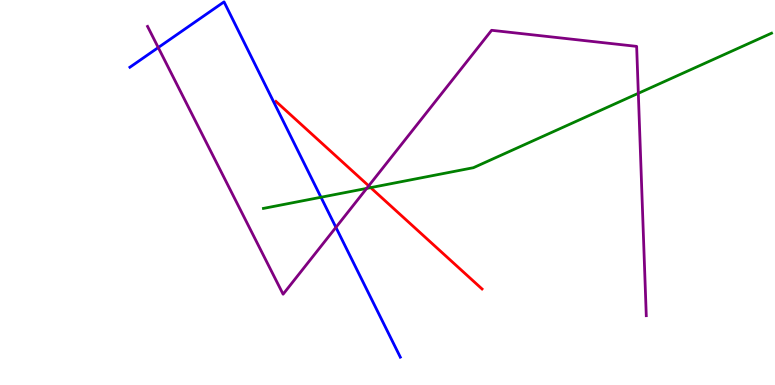[{'lines': ['blue', 'red'], 'intersections': []}, {'lines': ['green', 'red'], 'intersections': [{'x': 4.78, 'y': 5.13}]}, {'lines': ['purple', 'red'], 'intersections': [{'x': 4.76, 'y': 5.17}]}, {'lines': ['blue', 'green'], 'intersections': [{'x': 4.14, 'y': 4.88}]}, {'lines': ['blue', 'purple'], 'intersections': [{'x': 2.04, 'y': 8.76}, {'x': 4.33, 'y': 4.09}]}, {'lines': ['green', 'purple'], 'intersections': [{'x': 4.73, 'y': 5.11}, {'x': 8.24, 'y': 7.58}]}]